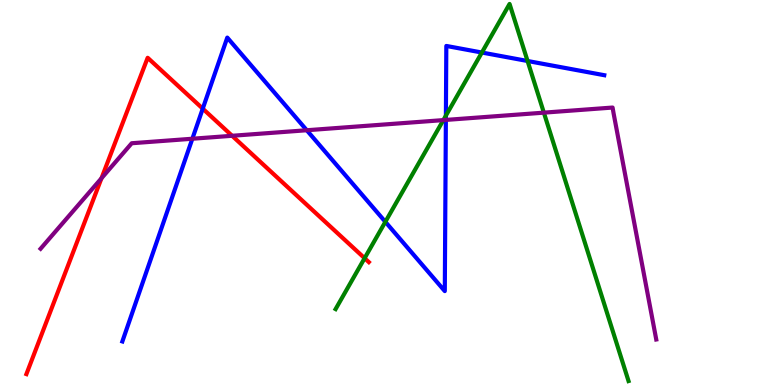[{'lines': ['blue', 'red'], 'intersections': [{'x': 2.62, 'y': 7.18}]}, {'lines': ['green', 'red'], 'intersections': [{'x': 4.7, 'y': 3.29}]}, {'lines': ['purple', 'red'], 'intersections': [{'x': 1.31, 'y': 5.37}, {'x': 3.0, 'y': 6.47}]}, {'lines': ['blue', 'green'], 'intersections': [{'x': 4.97, 'y': 4.24}, {'x': 5.75, 'y': 7.0}, {'x': 6.22, 'y': 8.64}, {'x': 6.81, 'y': 8.42}]}, {'lines': ['blue', 'purple'], 'intersections': [{'x': 2.48, 'y': 6.4}, {'x': 3.96, 'y': 6.62}, {'x': 5.75, 'y': 6.89}]}, {'lines': ['green', 'purple'], 'intersections': [{'x': 5.72, 'y': 6.88}, {'x': 7.02, 'y': 7.07}]}]